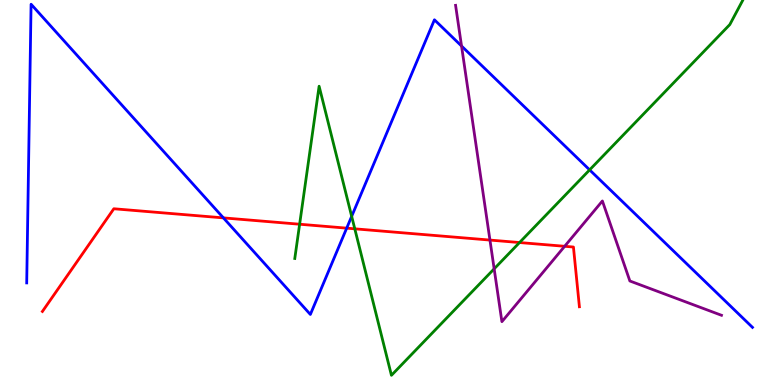[{'lines': ['blue', 'red'], 'intersections': [{'x': 2.88, 'y': 4.34}, {'x': 4.47, 'y': 4.07}]}, {'lines': ['green', 'red'], 'intersections': [{'x': 3.87, 'y': 4.18}, {'x': 4.58, 'y': 4.06}, {'x': 6.7, 'y': 3.7}]}, {'lines': ['purple', 'red'], 'intersections': [{'x': 6.32, 'y': 3.76}, {'x': 7.29, 'y': 3.6}]}, {'lines': ['blue', 'green'], 'intersections': [{'x': 4.54, 'y': 4.38}, {'x': 7.61, 'y': 5.59}]}, {'lines': ['blue', 'purple'], 'intersections': [{'x': 5.96, 'y': 8.8}]}, {'lines': ['green', 'purple'], 'intersections': [{'x': 6.38, 'y': 3.02}]}]